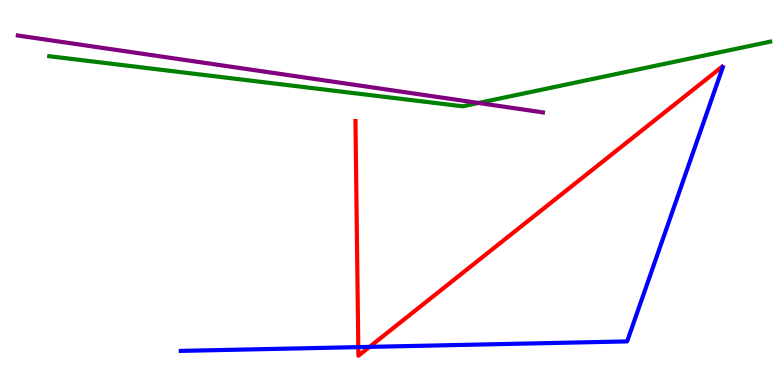[{'lines': ['blue', 'red'], 'intersections': [{'x': 4.62, 'y': 0.984}, {'x': 4.77, 'y': 0.99}]}, {'lines': ['green', 'red'], 'intersections': []}, {'lines': ['purple', 'red'], 'intersections': []}, {'lines': ['blue', 'green'], 'intersections': []}, {'lines': ['blue', 'purple'], 'intersections': []}, {'lines': ['green', 'purple'], 'intersections': [{'x': 6.17, 'y': 7.33}]}]